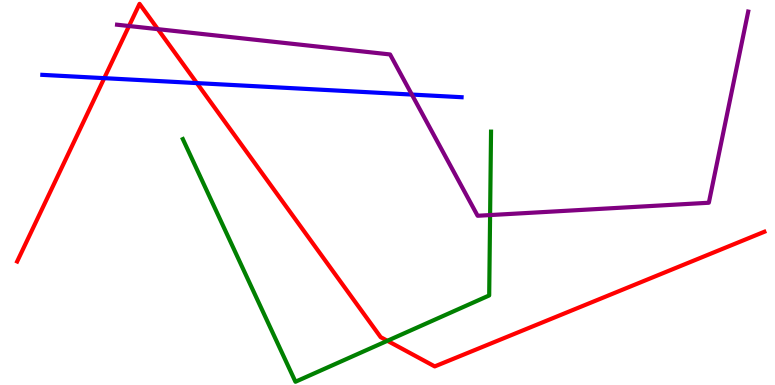[{'lines': ['blue', 'red'], 'intersections': [{'x': 1.35, 'y': 7.97}, {'x': 2.54, 'y': 7.84}]}, {'lines': ['green', 'red'], 'intersections': [{'x': 5.0, 'y': 1.15}]}, {'lines': ['purple', 'red'], 'intersections': [{'x': 1.66, 'y': 9.32}, {'x': 2.04, 'y': 9.24}]}, {'lines': ['blue', 'green'], 'intersections': []}, {'lines': ['blue', 'purple'], 'intersections': [{'x': 5.31, 'y': 7.54}]}, {'lines': ['green', 'purple'], 'intersections': [{'x': 6.32, 'y': 4.41}]}]